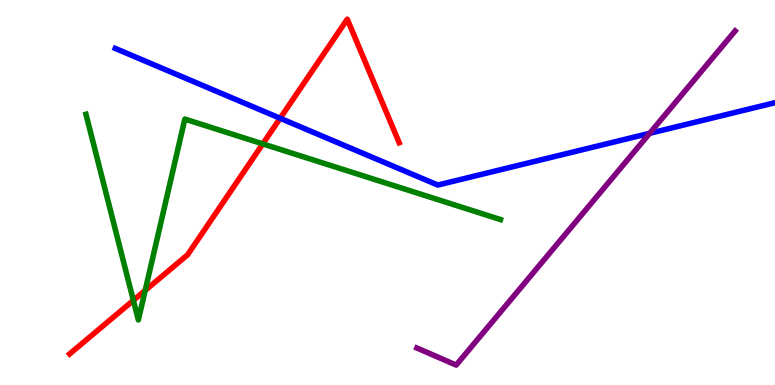[{'lines': ['blue', 'red'], 'intersections': [{'x': 3.61, 'y': 6.93}]}, {'lines': ['green', 'red'], 'intersections': [{'x': 1.72, 'y': 2.2}, {'x': 1.87, 'y': 2.46}, {'x': 3.39, 'y': 6.26}]}, {'lines': ['purple', 'red'], 'intersections': []}, {'lines': ['blue', 'green'], 'intersections': []}, {'lines': ['blue', 'purple'], 'intersections': [{'x': 8.38, 'y': 6.54}]}, {'lines': ['green', 'purple'], 'intersections': []}]